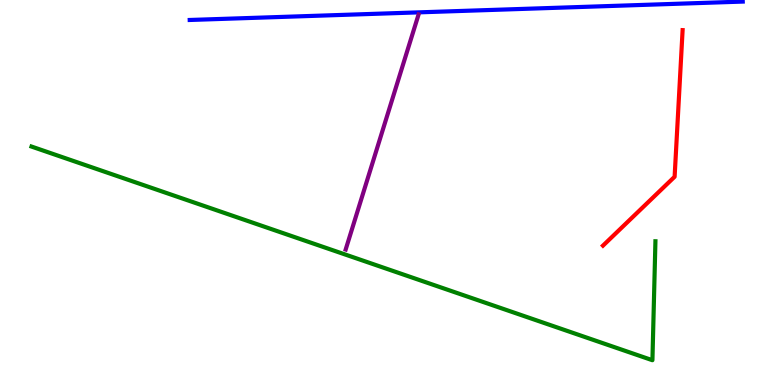[{'lines': ['blue', 'red'], 'intersections': []}, {'lines': ['green', 'red'], 'intersections': []}, {'lines': ['purple', 'red'], 'intersections': []}, {'lines': ['blue', 'green'], 'intersections': []}, {'lines': ['blue', 'purple'], 'intersections': []}, {'lines': ['green', 'purple'], 'intersections': []}]